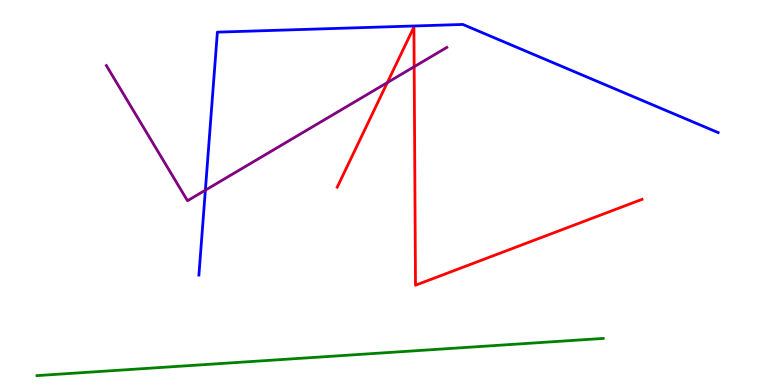[{'lines': ['blue', 'red'], 'intersections': []}, {'lines': ['green', 'red'], 'intersections': []}, {'lines': ['purple', 'red'], 'intersections': [{'x': 5.0, 'y': 7.85}, {'x': 5.34, 'y': 8.27}]}, {'lines': ['blue', 'green'], 'intersections': []}, {'lines': ['blue', 'purple'], 'intersections': [{'x': 2.65, 'y': 5.06}]}, {'lines': ['green', 'purple'], 'intersections': []}]